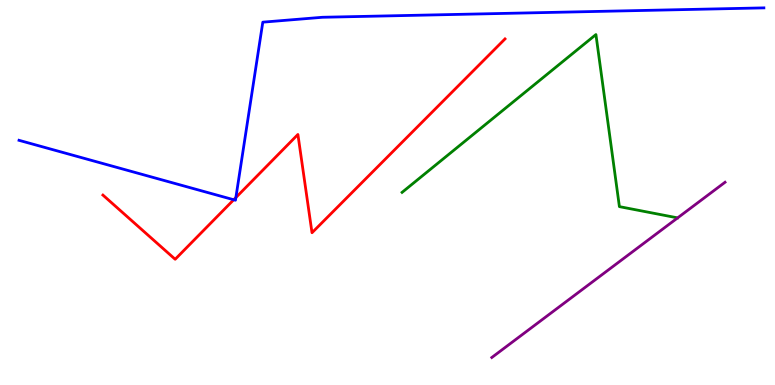[{'lines': ['blue', 'red'], 'intersections': [{'x': 3.02, 'y': 4.81}, {'x': 3.04, 'y': 4.87}]}, {'lines': ['green', 'red'], 'intersections': []}, {'lines': ['purple', 'red'], 'intersections': []}, {'lines': ['blue', 'green'], 'intersections': []}, {'lines': ['blue', 'purple'], 'intersections': []}, {'lines': ['green', 'purple'], 'intersections': []}]